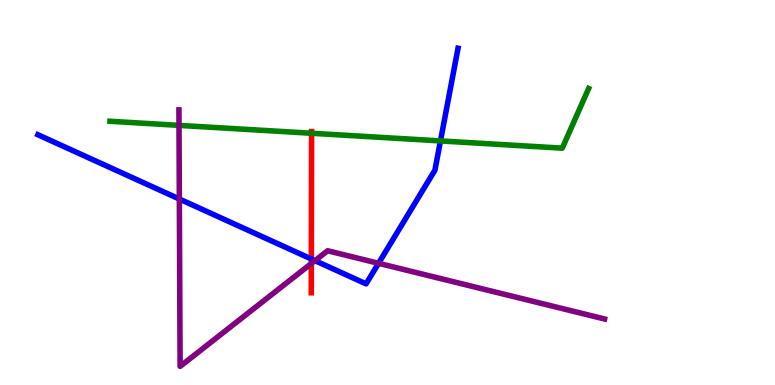[{'lines': ['blue', 'red'], 'intersections': [{'x': 4.02, 'y': 3.27}]}, {'lines': ['green', 'red'], 'intersections': [{'x': 4.02, 'y': 6.54}]}, {'lines': ['purple', 'red'], 'intersections': [{'x': 4.02, 'y': 3.16}]}, {'lines': ['blue', 'green'], 'intersections': [{'x': 5.68, 'y': 6.34}]}, {'lines': ['blue', 'purple'], 'intersections': [{'x': 2.31, 'y': 4.83}, {'x': 4.06, 'y': 3.23}, {'x': 4.88, 'y': 3.16}]}, {'lines': ['green', 'purple'], 'intersections': [{'x': 2.31, 'y': 6.74}]}]